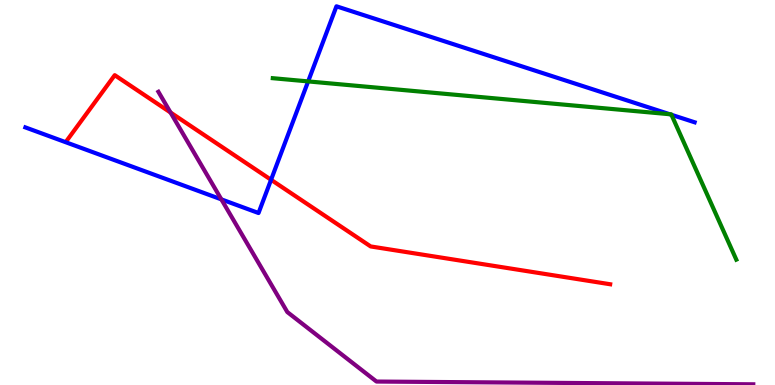[{'lines': ['blue', 'red'], 'intersections': [{'x': 3.5, 'y': 5.33}]}, {'lines': ['green', 'red'], 'intersections': []}, {'lines': ['purple', 'red'], 'intersections': [{'x': 2.2, 'y': 7.08}]}, {'lines': ['blue', 'green'], 'intersections': [{'x': 3.98, 'y': 7.89}, {'x': 8.64, 'y': 7.03}, {'x': 8.66, 'y': 7.02}]}, {'lines': ['blue', 'purple'], 'intersections': [{'x': 2.86, 'y': 4.82}]}, {'lines': ['green', 'purple'], 'intersections': []}]